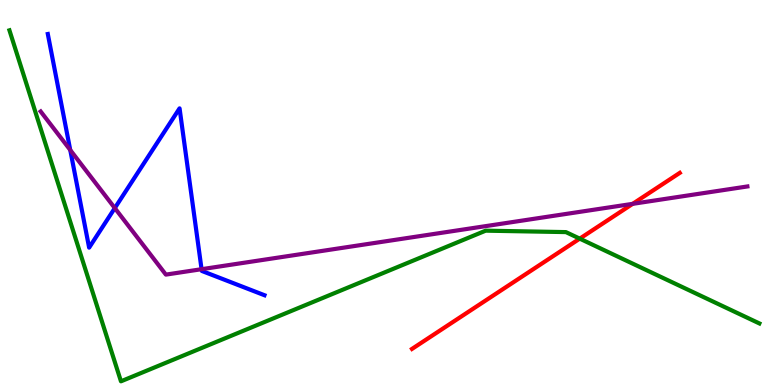[{'lines': ['blue', 'red'], 'intersections': []}, {'lines': ['green', 'red'], 'intersections': [{'x': 7.48, 'y': 3.8}]}, {'lines': ['purple', 'red'], 'intersections': [{'x': 8.16, 'y': 4.71}]}, {'lines': ['blue', 'green'], 'intersections': []}, {'lines': ['blue', 'purple'], 'intersections': [{'x': 0.906, 'y': 6.1}, {'x': 1.48, 'y': 4.6}, {'x': 2.6, 'y': 3.01}]}, {'lines': ['green', 'purple'], 'intersections': []}]